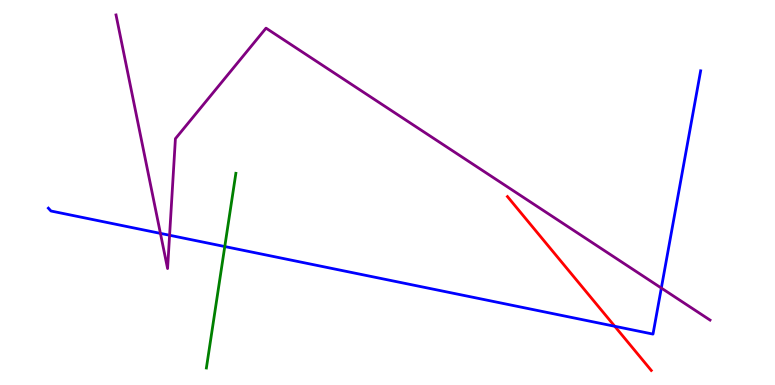[{'lines': ['blue', 'red'], 'intersections': [{'x': 7.93, 'y': 1.53}]}, {'lines': ['green', 'red'], 'intersections': []}, {'lines': ['purple', 'red'], 'intersections': []}, {'lines': ['blue', 'green'], 'intersections': [{'x': 2.9, 'y': 3.6}]}, {'lines': ['blue', 'purple'], 'intersections': [{'x': 2.07, 'y': 3.94}, {'x': 2.19, 'y': 3.89}, {'x': 8.53, 'y': 2.52}]}, {'lines': ['green', 'purple'], 'intersections': []}]